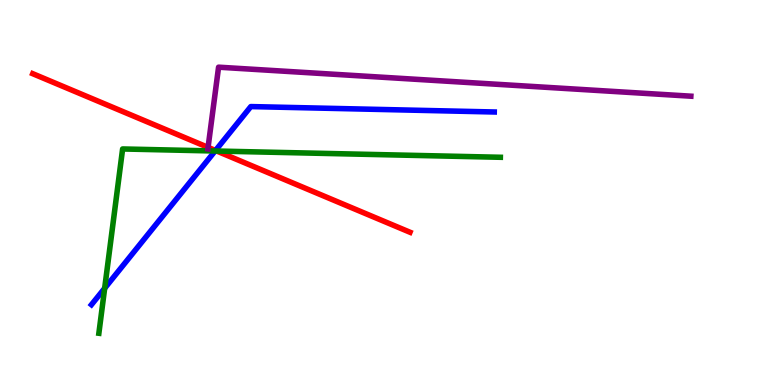[{'lines': ['blue', 'red'], 'intersections': [{'x': 2.78, 'y': 6.09}]}, {'lines': ['green', 'red'], 'intersections': [{'x': 2.8, 'y': 6.08}]}, {'lines': ['purple', 'red'], 'intersections': [{'x': 2.68, 'y': 6.17}]}, {'lines': ['blue', 'green'], 'intersections': [{'x': 1.35, 'y': 2.51}, {'x': 2.78, 'y': 6.08}]}, {'lines': ['blue', 'purple'], 'intersections': []}, {'lines': ['green', 'purple'], 'intersections': []}]